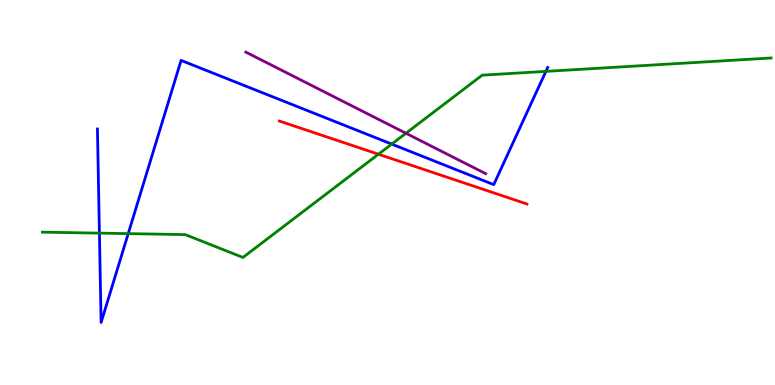[{'lines': ['blue', 'red'], 'intersections': []}, {'lines': ['green', 'red'], 'intersections': [{'x': 4.88, 'y': 5.99}]}, {'lines': ['purple', 'red'], 'intersections': []}, {'lines': ['blue', 'green'], 'intersections': [{'x': 1.28, 'y': 3.94}, {'x': 1.65, 'y': 3.93}, {'x': 5.05, 'y': 6.26}, {'x': 7.04, 'y': 8.15}]}, {'lines': ['blue', 'purple'], 'intersections': []}, {'lines': ['green', 'purple'], 'intersections': [{'x': 5.24, 'y': 6.54}]}]